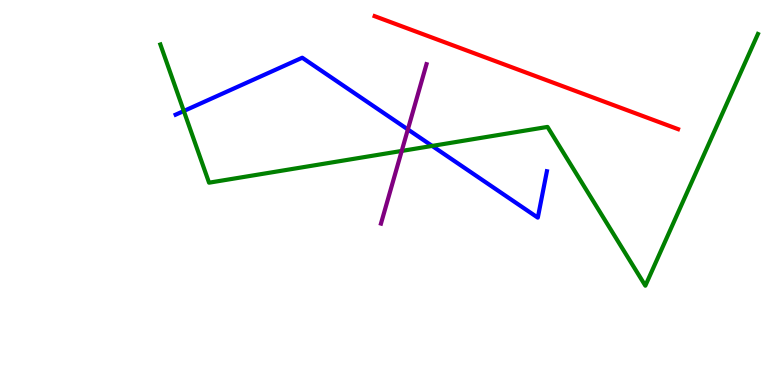[{'lines': ['blue', 'red'], 'intersections': []}, {'lines': ['green', 'red'], 'intersections': []}, {'lines': ['purple', 'red'], 'intersections': []}, {'lines': ['blue', 'green'], 'intersections': [{'x': 2.37, 'y': 7.12}, {'x': 5.58, 'y': 6.21}]}, {'lines': ['blue', 'purple'], 'intersections': [{'x': 5.26, 'y': 6.64}]}, {'lines': ['green', 'purple'], 'intersections': [{'x': 5.18, 'y': 6.08}]}]